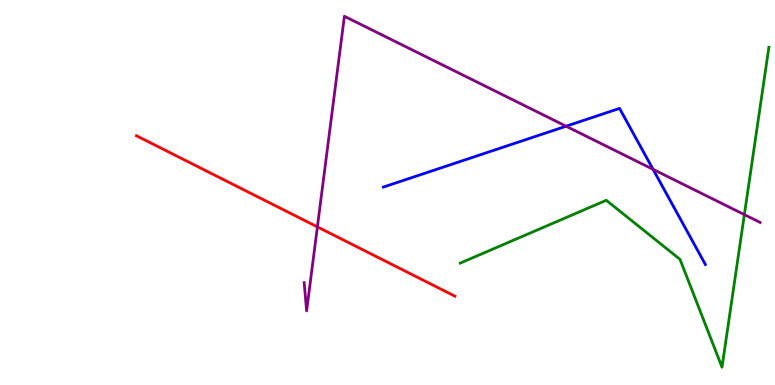[{'lines': ['blue', 'red'], 'intersections': []}, {'lines': ['green', 'red'], 'intersections': []}, {'lines': ['purple', 'red'], 'intersections': [{'x': 4.1, 'y': 4.11}]}, {'lines': ['blue', 'green'], 'intersections': []}, {'lines': ['blue', 'purple'], 'intersections': [{'x': 7.3, 'y': 6.72}, {'x': 8.43, 'y': 5.6}]}, {'lines': ['green', 'purple'], 'intersections': [{'x': 9.6, 'y': 4.43}]}]